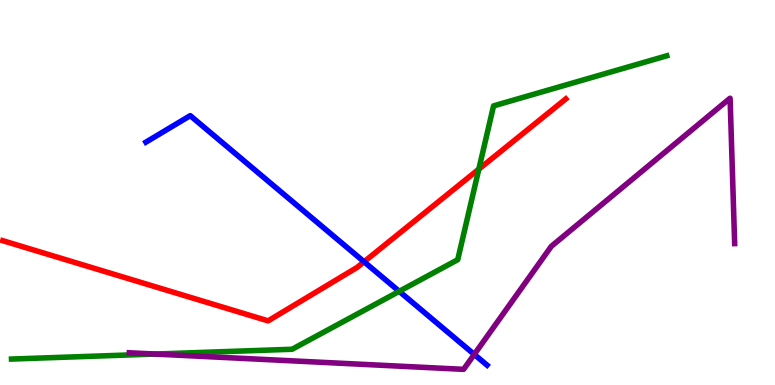[{'lines': ['blue', 'red'], 'intersections': [{'x': 4.7, 'y': 3.2}]}, {'lines': ['green', 'red'], 'intersections': [{'x': 6.18, 'y': 5.61}]}, {'lines': ['purple', 'red'], 'intersections': []}, {'lines': ['blue', 'green'], 'intersections': [{'x': 5.15, 'y': 2.43}]}, {'lines': ['blue', 'purple'], 'intersections': [{'x': 6.12, 'y': 0.795}]}, {'lines': ['green', 'purple'], 'intersections': [{'x': 2.0, 'y': 0.804}]}]